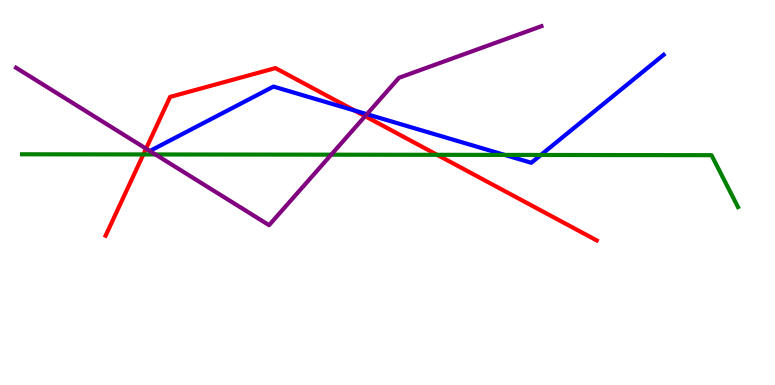[{'lines': ['blue', 'red'], 'intersections': [{'x': 4.57, 'y': 7.13}]}, {'lines': ['green', 'red'], 'intersections': [{'x': 1.85, 'y': 5.99}, {'x': 5.64, 'y': 5.98}]}, {'lines': ['purple', 'red'], 'intersections': [{'x': 1.88, 'y': 6.14}, {'x': 4.71, 'y': 6.98}]}, {'lines': ['blue', 'green'], 'intersections': [{'x': 6.51, 'y': 5.98}, {'x': 6.98, 'y': 5.98}]}, {'lines': ['blue', 'purple'], 'intersections': [{'x': 4.73, 'y': 7.03}]}, {'lines': ['green', 'purple'], 'intersections': [{'x': 2.01, 'y': 5.99}, {'x': 4.27, 'y': 5.98}]}]